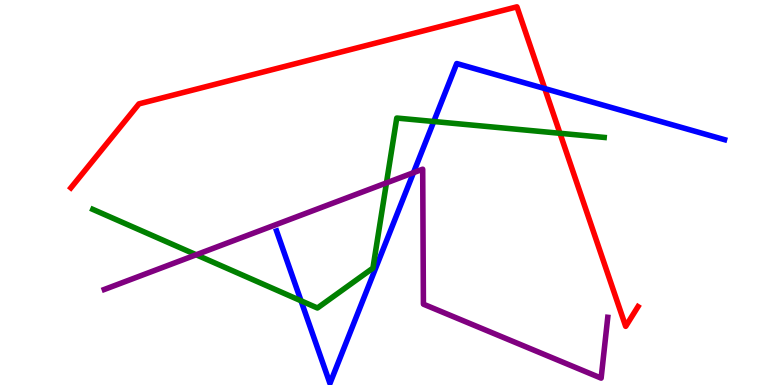[{'lines': ['blue', 'red'], 'intersections': [{'x': 7.03, 'y': 7.7}]}, {'lines': ['green', 'red'], 'intersections': [{'x': 7.23, 'y': 6.54}]}, {'lines': ['purple', 'red'], 'intersections': []}, {'lines': ['blue', 'green'], 'intersections': [{'x': 3.88, 'y': 2.19}, {'x': 5.6, 'y': 6.84}]}, {'lines': ['blue', 'purple'], 'intersections': [{'x': 5.34, 'y': 5.51}]}, {'lines': ['green', 'purple'], 'intersections': [{'x': 2.53, 'y': 3.38}, {'x': 4.99, 'y': 5.25}]}]